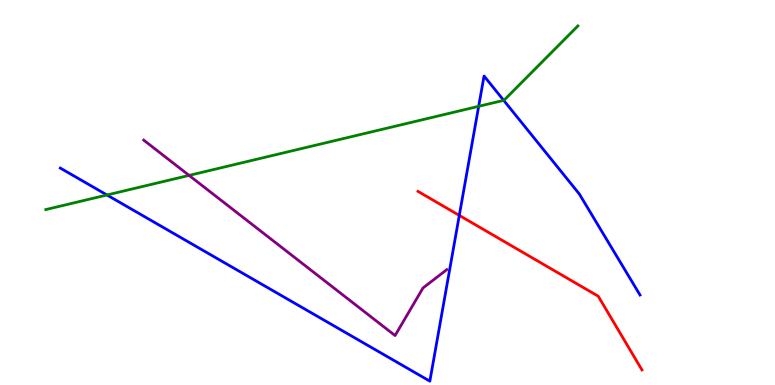[{'lines': ['blue', 'red'], 'intersections': [{'x': 5.93, 'y': 4.41}]}, {'lines': ['green', 'red'], 'intersections': []}, {'lines': ['purple', 'red'], 'intersections': []}, {'lines': ['blue', 'green'], 'intersections': [{'x': 1.38, 'y': 4.94}, {'x': 6.18, 'y': 7.24}, {'x': 6.5, 'y': 7.39}]}, {'lines': ['blue', 'purple'], 'intersections': []}, {'lines': ['green', 'purple'], 'intersections': [{'x': 2.44, 'y': 5.44}]}]